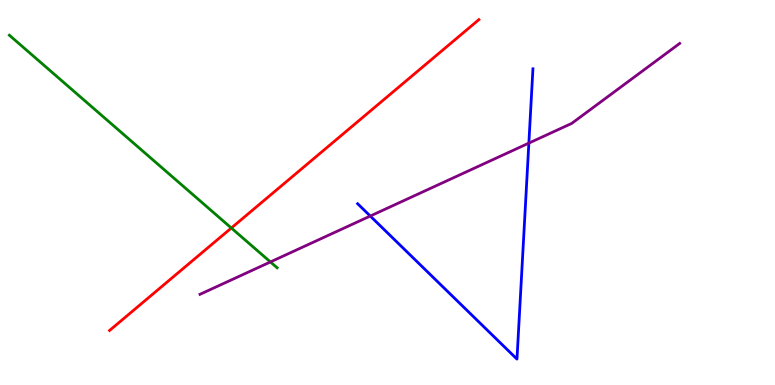[{'lines': ['blue', 'red'], 'intersections': []}, {'lines': ['green', 'red'], 'intersections': [{'x': 2.98, 'y': 4.08}]}, {'lines': ['purple', 'red'], 'intersections': []}, {'lines': ['blue', 'green'], 'intersections': []}, {'lines': ['blue', 'purple'], 'intersections': [{'x': 4.78, 'y': 4.39}, {'x': 6.82, 'y': 6.28}]}, {'lines': ['green', 'purple'], 'intersections': [{'x': 3.49, 'y': 3.2}]}]